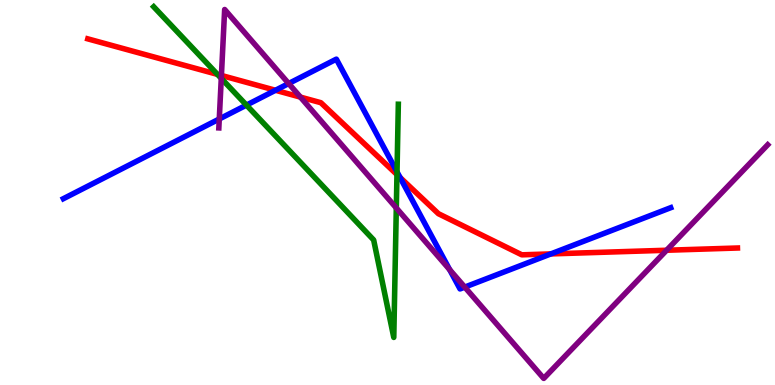[{'lines': ['blue', 'red'], 'intersections': [{'x': 3.55, 'y': 7.66}, {'x': 5.16, 'y': 5.39}, {'x': 7.11, 'y': 3.4}]}, {'lines': ['green', 'red'], 'intersections': [{'x': 2.81, 'y': 8.07}, {'x': 5.12, 'y': 5.47}]}, {'lines': ['purple', 'red'], 'intersections': [{'x': 2.86, 'y': 8.04}, {'x': 3.88, 'y': 7.48}, {'x': 8.6, 'y': 3.5}]}, {'lines': ['blue', 'green'], 'intersections': [{'x': 3.18, 'y': 7.27}, {'x': 5.12, 'y': 5.54}]}, {'lines': ['blue', 'purple'], 'intersections': [{'x': 2.83, 'y': 6.91}, {'x': 3.72, 'y': 7.83}, {'x': 5.8, 'y': 3.0}, {'x': 6.0, 'y': 2.54}]}, {'lines': ['green', 'purple'], 'intersections': [{'x': 2.86, 'y': 7.96}, {'x': 5.11, 'y': 4.6}]}]